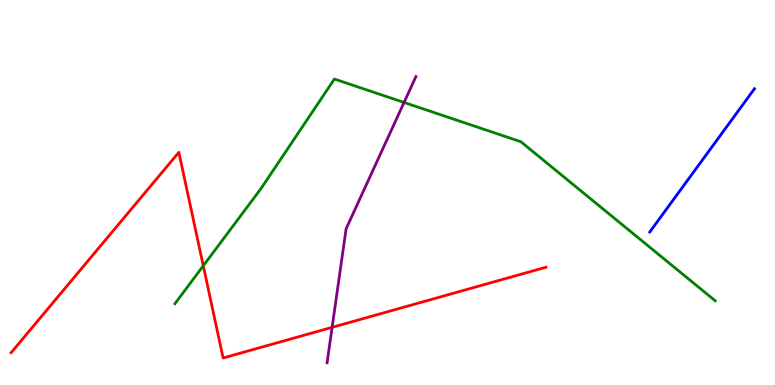[{'lines': ['blue', 'red'], 'intersections': []}, {'lines': ['green', 'red'], 'intersections': [{'x': 2.62, 'y': 3.1}]}, {'lines': ['purple', 'red'], 'intersections': [{'x': 4.29, 'y': 1.5}]}, {'lines': ['blue', 'green'], 'intersections': []}, {'lines': ['blue', 'purple'], 'intersections': []}, {'lines': ['green', 'purple'], 'intersections': [{'x': 5.21, 'y': 7.34}]}]